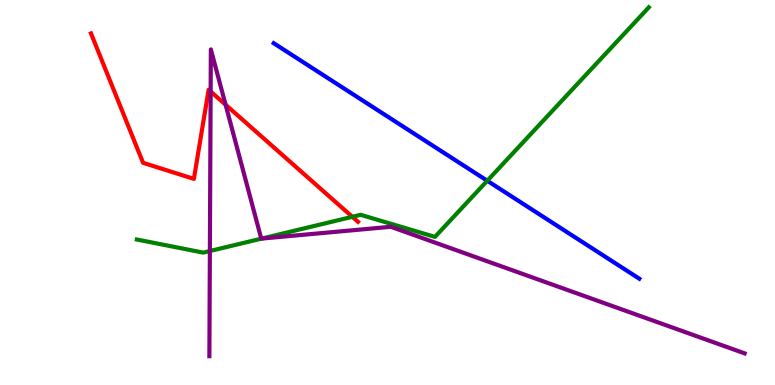[{'lines': ['blue', 'red'], 'intersections': []}, {'lines': ['green', 'red'], 'intersections': [{'x': 4.55, 'y': 4.37}]}, {'lines': ['purple', 'red'], 'intersections': [{'x': 2.72, 'y': 7.62}, {'x': 2.91, 'y': 7.28}]}, {'lines': ['blue', 'green'], 'intersections': [{'x': 6.29, 'y': 5.31}]}, {'lines': ['blue', 'purple'], 'intersections': []}, {'lines': ['green', 'purple'], 'intersections': [{'x': 2.71, 'y': 3.48}, {'x': 3.38, 'y': 3.8}]}]